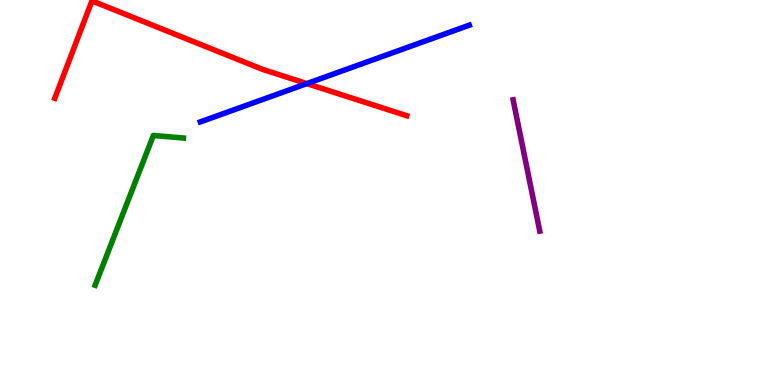[{'lines': ['blue', 'red'], 'intersections': [{'x': 3.96, 'y': 7.83}]}, {'lines': ['green', 'red'], 'intersections': []}, {'lines': ['purple', 'red'], 'intersections': []}, {'lines': ['blue', 'green'], 'intersections': []}, {'lines': ['blue', 'purple'], 'intersections': []}, {'lines': ['green', 'purple'], 'intersections': []}]